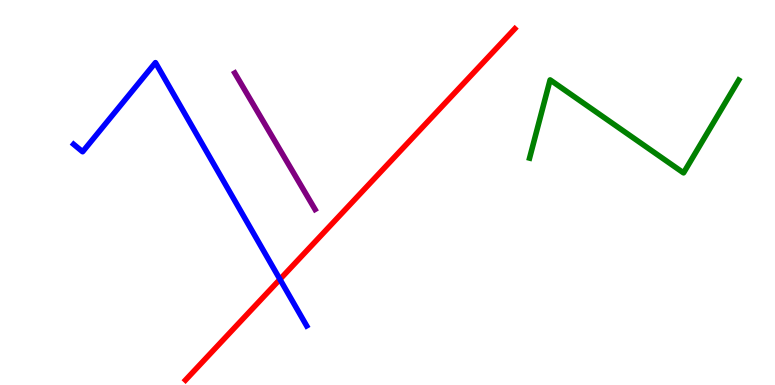[{'lines': ['blue', 'red'], 'intersections': [{'x': 3.61, 'y': 2.74}]}, {'lines': ['green', 'red'], 'intersections': []}, {'lines': ['purple', 'red'], 'intersections': []}, {'lines': ['blue', 'green'], 'intersections': []}, {'lines': ['blue', 'purple'], 'intersections': []}, {'lines': ['green', 'purple'], 'intersections': []}]